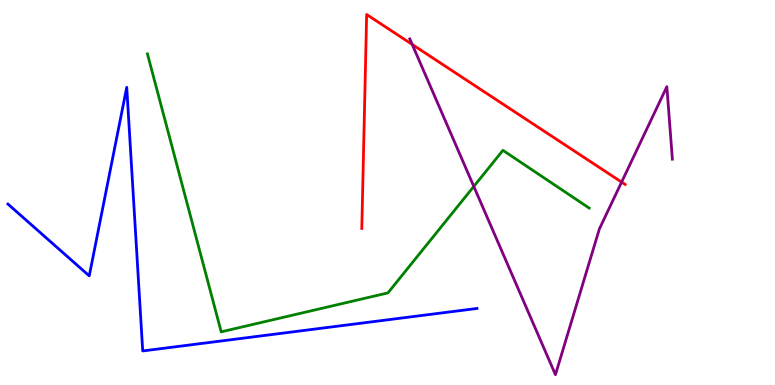[{'lines': ['blue', 'red'], 'intersections': []}, {'lines': ['green', 'red'], 'intersections': []}, {'lines': ['purple', 'red'], 'intersections': [{'x': 5.32, 'y': 8.85}, {'x': 8.02, 'y': 5.27}]}, {'lines': ['blue', 'green'], 'intersections': []}, {'lines': ['blue', 'purple'], 'intersections': []}, {'lines': ['green', 'purple'], 'intersections': [{'x': 6.11, 'y': 5.16}]}]